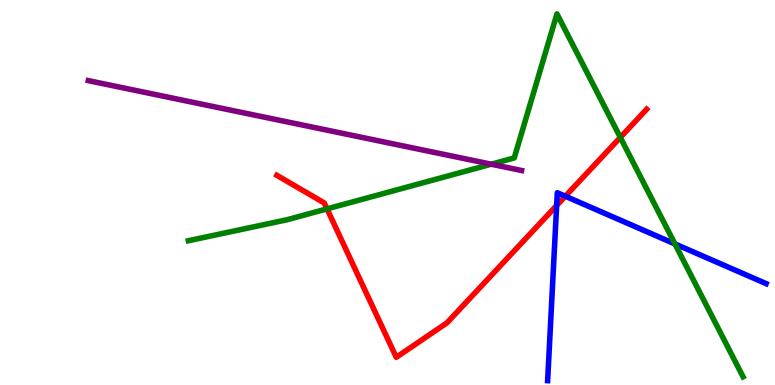[{'lines': ['blue', 'red'], 'intersections': [{'x': 7.18, 'y': 4.66}, {'x': 7.29, 'y': 4.9}]}, {'lines': ['green', 'red'], 'intersections': [{'x': 4.22, 'y': 4.57}, {'x': 8.0, 'y': 6.43}]}, {'lines': ['purple', 'red'], 'intersections': []}, {'lines': ['blue', 'green'], 'intersections': [{'x': 8.71, 'y': 3.66}]}, {'lines': ['blue', 'purple'], 'intersections': []}, {'lines': ['green', 'purple'], 'intersections': [{'x': 6.34, 'y': 5.73}]}]